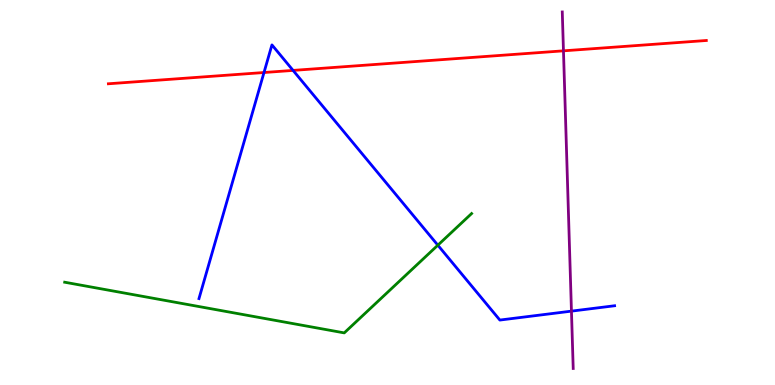[{'lines': ['blue', 'red'], 'intersections': [{'x': 3.41, 'y': 8.12}, {'x': 3.78, 'y': 8.17}]}, {'lines': ['green', 'red'], 'intersections': []}, {'lines': ['purple', 'red'], 'intersections': [{'x': 7.27, 'y': 8.68}]}, {'lines': ['blue', 'green'], 'intersections': [{'x': 5.65, 'y': 3.63}]}, {'lines': ['blue', 'purple'], 'intersections': [{'x': 7.37, 'y': 1.92}]}, {'lines': ['green', 'purple'], 'intersections': []}]